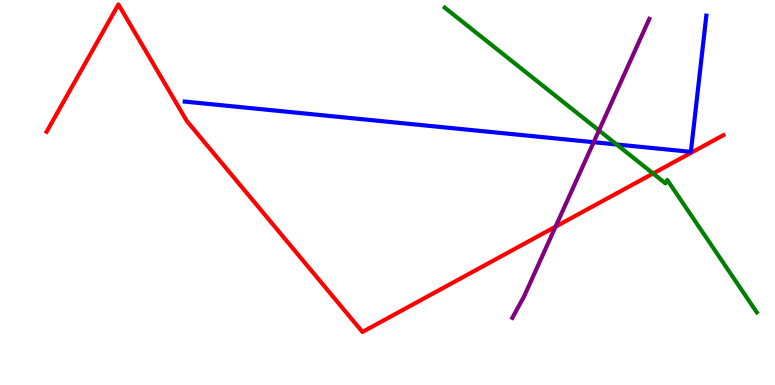[{'lines': ['blue', 'red'], 'intersections': []}, {'lines': ['green', 'red'], 'intersections': [{'x': 8.43, 'y': 5.49}]}, {'lines': ['purple', 'red'], 'intersections': [{'x': 7.17, 'y': 4.11}]}, {'lines': ['blue', 'green'], 'intersections': [{'x': 7.96, 'y': 6.25}]}, {'lines': ['blue', 'purple'], 'intersections': [{'x': 7.66, 'y': 6.31}]}, {'lines': ['green', 'purple'], 'intersections': [{'x': 7.73, 'y': 6.61}]}]